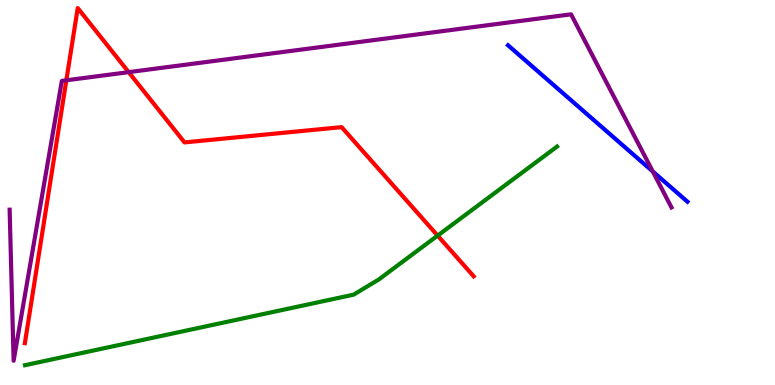[{'lines': ['blue', 'red'], 'intersections': []}, {'lines': ['green', 'red'], 'intersections': [{'x': 5.65, 'y': 3.88}]}, {'lines': ['purple', 'red'], 'intersections': [{'x': 0.856, 'y': 7.91}, {'x': 1.66, 'y': 8.13}]}, {'lines': ['blue', 'green'], 'intersections': []}, {'lines': ['blue', 'purple'], 'intersections': [{'x': 8.42, 'y': 5.55}]}, {'lines': ['green', 'purple'], 'intersections': []}]